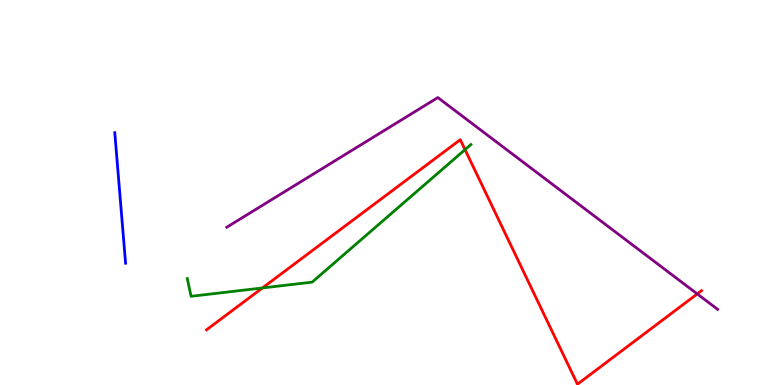[{'lines': ['blue', 'red'], 'intersections': []}, {'lines': ['green', 'red'], 'intersections': [{'x': 3.39, 'y': 2.52}, {'x': 6.0, 'y': 6.11}]}, {'lines': ['purple', 'red'], 'intersections': [{'x': 9.0, 'y': 2.37}]}, {'lines': ['blue', 'green'], 'intersections': []}, {'lines': ['blue', 'purple'], 'intersections': []}, {'lines': ['green', 'purple'], 'intersections': []}]